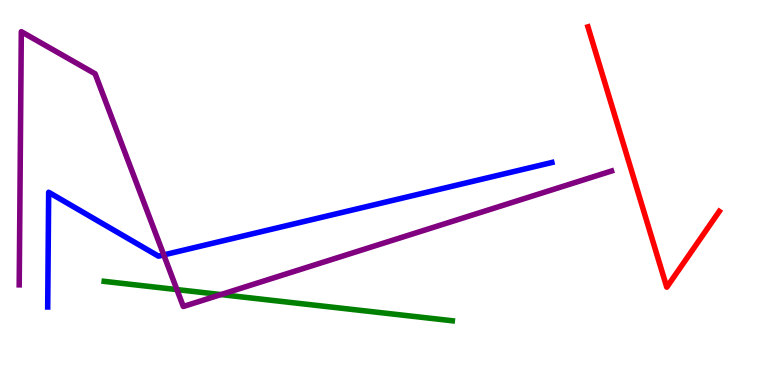[{'lines': ['blue', 'red'], 'intersections': []}, {'lines': ['green', 'red'], 'intersections': []}, {'lines': ['purple', 'red'], 'intersections': []}, {'lines': ['blue', 'green'], 'intersections': []}, {'lines': ['blue', 'purple'], 'intersections': [{'x': 2.11, 'y': 3.38}]}, {'lines': ['green', 'purple'], 'intersections': [{'x': 2.28, 'y': 2.48}, {'x': 2.85, 'y': 2.35}]}]